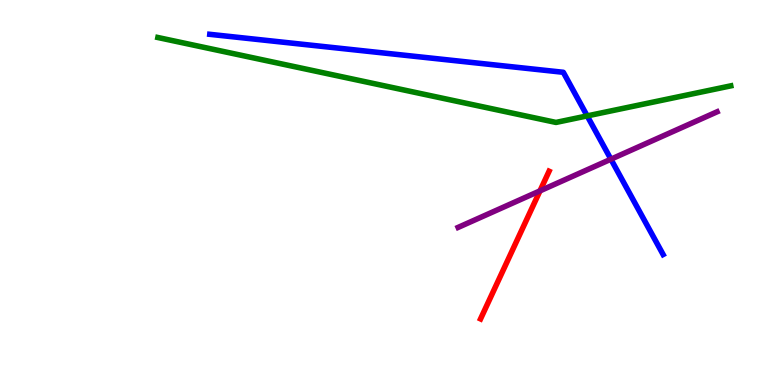[{'lines': ['blue', 'red'], 'intersections': []}, {'lines': ['green', 'red'], 'intersections': []}, {'lines': ['purple', 'red'], 'intersections': [{'x': 6.97, 'y': 5.04}]}, {'lines': ['blue', 'green'], 'intersections': [{'x': 7.58, 'y': 6.99}]}, {'lines': ['blue', 'purple'], 'intersections': [{'x': 7.88, 'y': 5.86}]}, {'lines': ['green', 'purple'], 'intersections': []}]